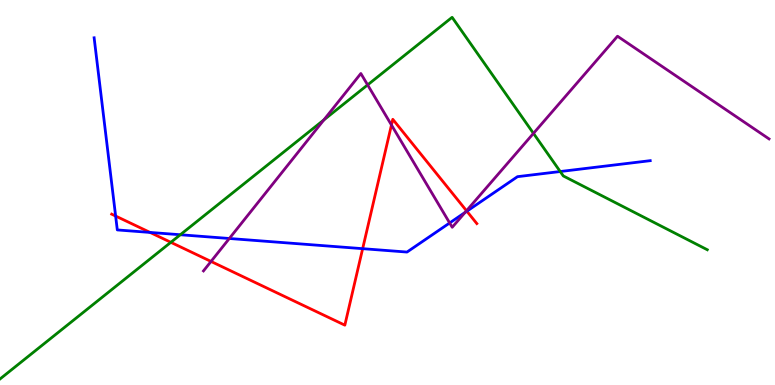[{'lines': ['blue', 'red'], 'intersections': [{'x': 1.49, 'y': 4.39}, {'x': 1.94, 'y': 3.96}, {'x': 4.68, 'y': 3.54}, {'x': 6.02, 'y': 4.51}]}, {'lines': ['green', 'red'], 'intersections': [{'x': 2.2, 'y': 3.71}]}, {'lines': ['purple', 'red'], 'intersections': [{'x': 2.72, 'y': 3.21}, {'x': 5.05, 'y': 6.75}, {'x': 6.02, 'y': 4.53}]}, {'lines': ['blue', 'green'], 'intersections': [{'x': 2.33, 'y': 3.9}, {'x': 7.23, 'y': 5.54}]}, {'lines': ['blue', 'purple'], 'intersections': [{'x': 2.96, 'y': 3.81}, {'x': 5.8, 'y': 4.21}, {'x': 6.0, 'y': 4.48}]}, {'lines': ['green', 'purple'], 'intersections': [{'x': 4.18, 'y': 6.89}, {'x': 4.74, 'y': 7.79}, {'x': 6.88, 'y': 6.54}]}]